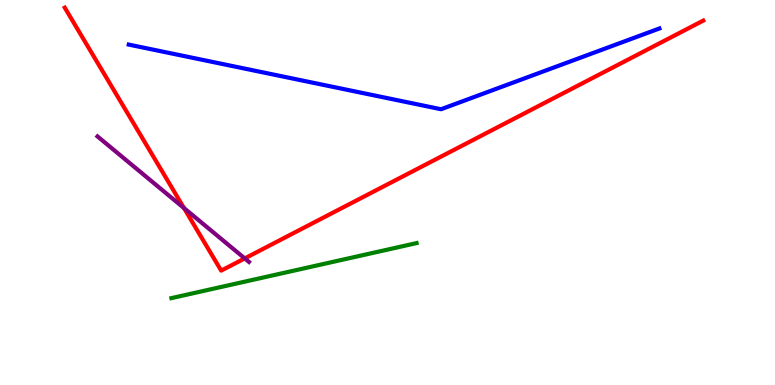[{'lines': ['blue', 'red'], 'intersections': []}, {'lines': ['green', 'red'], 'intersections': []}, {'lines': ['purple', 'red'], 'intersections': [{'x': 2.37, 'y': 4.6}, {'x': 3.16, 'y': 3.29}]}, {'lines': ['blue', 'green'], 'intersections': []}, {'lines': ['blue', 'purple'], 'intersections': []}, {'lines': ['green', 'purple'], 'intersections': []}]